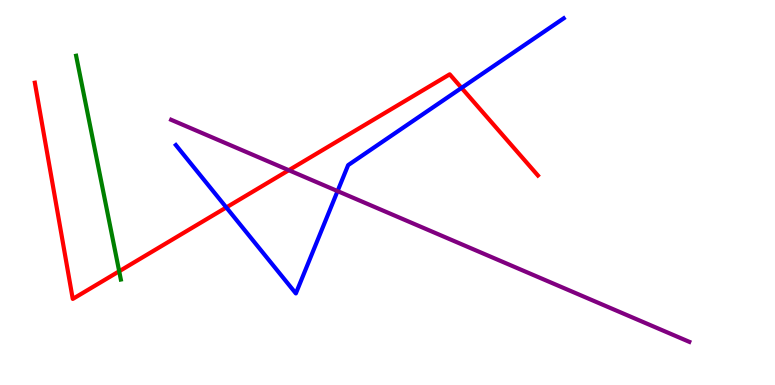[{'lines': ['blue', 'red'], 'intersections': [{'x': 2.92, 'y': 4.61}, {'x': 5.96, 'y': 7.72}]}, {'lines': ['green', 'red'], 'intersections': [{'x': 1.54, 'y': 2.95}]}, {'lines': ['purple', 'red'], 'intersections': [{'x': 3.73, 'y': 5.58}]}, {'lines': ['blue', 'green'], 'intersections': []}, {'lines': ['blue', 'purple'], 'intersections': [{'x': 4.36, 'y': 5.04}]}, {'lines': ['green', 'purple'], 'intersections': []}]